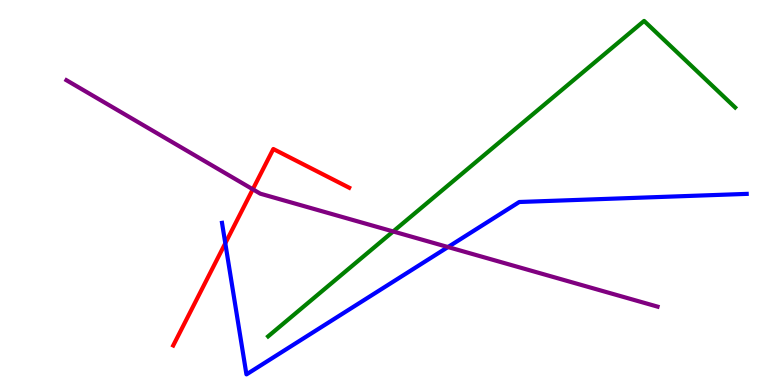[{'lines': ['blue', 'red'], 'intersections': [{'x': 2.91, 'y': 3.68}]}, {'lines': ['green', 'red'], 'intersections': []}, {'lines': ['purple', 'red'], 'intersections': [{'x': 3.26, 'y': 5.08}]}, {'lines': ['blue', 'green'], 'intersections': []}, {'lines': ['blue', 'purple'], 'intersections': [{'x': 5.78, 'y': 3.58}]}, {'lines': ['green', 'purple'], 'intersections': [{'x': 5.07, 'y': 3.99}]}]